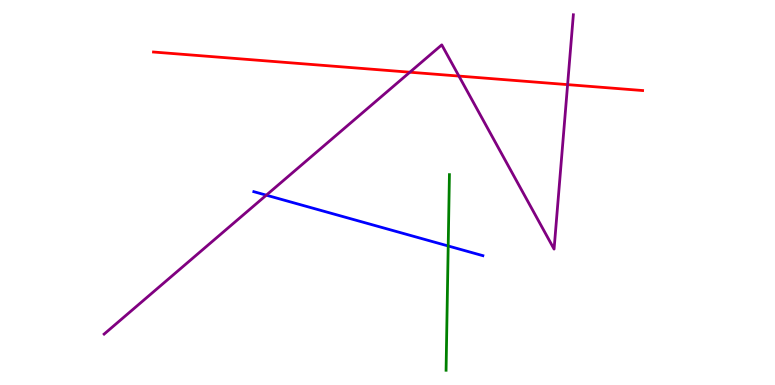[{'lines': ['blue', 'red'], 'intersections': []}, {'lines': ['green', 'red'], 'intersections': []}, {'lines': ['purple', 'red'], 'intersections': [{'x': 5.29, 'y': 8.12}, {'x': 5.92, 'y': 8.02}, {'x': 7.32, 'y': 7.8}]}, {'lines': ['blue', 'green'], 'intersections': [{'x': 5.78, 'y': 3.61}]}, {'lines': ['blue', 'purple'], 'intersections': [{'x': 3.44, 'y': 4.93}]}, {'lines': ['green', 'purple'], 'intersections': []}]